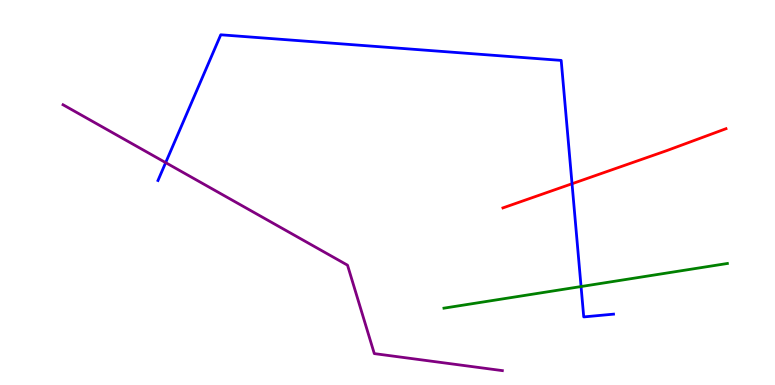[{'lines': ['blue', 'red'], 'intersections': [{'x': 7.38, 'y': 5.23}]}, {'lines': ['green', 'red'], 'intersections': []}, {'lines': ['purple', 'red'], 'intersections': []}, {'lines': ['blue', 'green'], 'intersections': [{'x': 7.5, 'y': 2.56}]}, {'lines': ['blue', 'purple'], 'intersections': [{'x': 2.14, 'y': 5.78}]}, {'lines': ['green', 'purple'], 'intersections': []}]